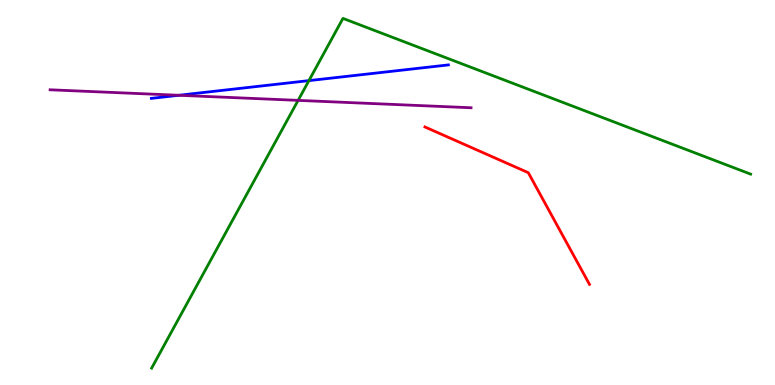[{'lines': ['blue', 'red'], 'intersections': []}, {'lines': ['green', 'red'], 'intersections': []}, {'lines': ['purple', 'red'], 'intersections': []}, {'lines': ['blue', 'green'], 'intersections': [{'x': 3.99, 'y': 7.91}]}, {'lines': ['blue', 'purple'], 'intersections': [{'x': 2.31, 'y': 7.53}]}, {'lines': ['green', 'purple'], 'intersections': [{'x': 3.85, 'y': 7.39}]}]